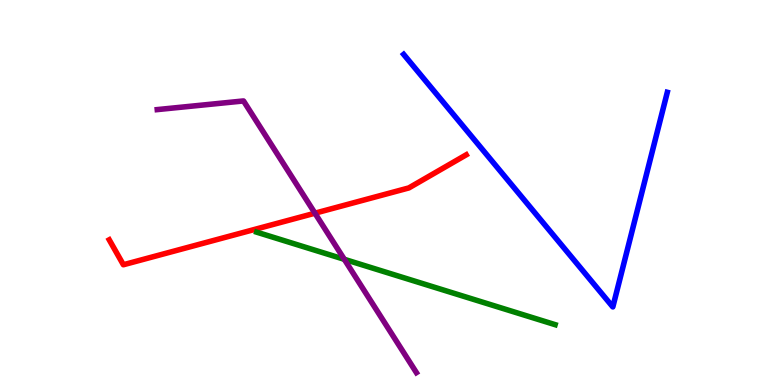[{'lines': ['blue', 'red'], 'intersections': []}, {'lines': ['green', 'red'], 'intersections': []}, {'lines': ['purple', 'red'], 'intersections': [{'x': 4.06, 'y': 4.46}]}, {'lines': ['blue', 'green'], 'intersections': []}, {'lines': ['blue', 'purple'], 'intersections': []}, {'lines': ['green', 'purple'], 'intersections': [{'x': 4.44, 'y': 3.26}]}]